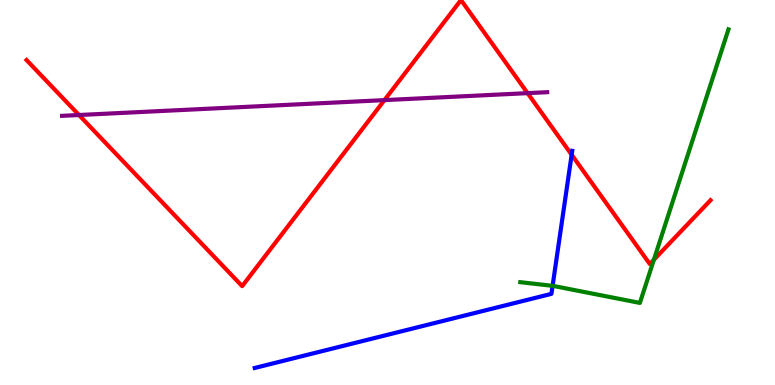[{'lines': ['blue', 'red'], 'intersections': [{'x': 7.38, 'y': 5.98}]}, {'lines': ['green', 'red'], 'intersections': [{'x': 8.44, 'y': 3.25}]}, {'lines': ['purple', 'red'], 'intersections': [{'x': 1.02, 'y': 7.01}, {'x': 4.96, 'y': 7.4}, {'x': 6.81, 'y': 7.58}]}, {'lines': ['blue', 'green'], 'intersections': [{'x': 7.13, 'y': 2.58}]}, {'lines': ['blue', 'purple'], 'intersections': []}, {'lines': ['green', 'purple'], 'intersections': []}]